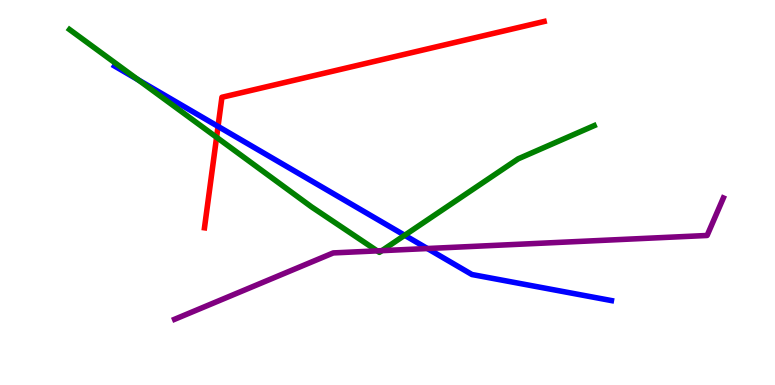[{'lines': ['blue', 'red'], 'intersections': [{'x': 2.81, 'y': 6.72}]}, {'lines': ['green', 'red'], 'intersections': [{'x': 2.79, 'y': 6.43}]}, {'lines': ['purple', 'red'], 'intersections': []}, {'lines': ['blue', 'green'], 'intersections': [{'x': 1.78, 'y': 7.93}, {'x': 5.22, 'y': 3.89}]}, {'lines': ['blue', 'purple'], 'intersections': [{'x': 5.51, 'y': 3.54}]}, {'lines': ['green', 'purple'], 'intersections': [{'x': 4.87, 'y': 3.48}, {'x': 4.93, 'y': 3.49}]}]